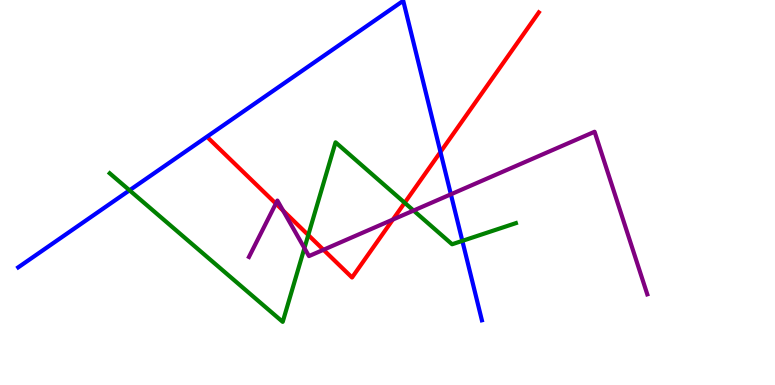[{'lines': ['blue', 'red'], 'intersections': [{'x': 5.68, 'y': 6.05}]}, {'lines': ['green', 'red'], 'intersections': [{'x': 3.98, 'y': 3.9}, {'x': 5.22, 'y': 4.73}]}, {'lines': ['purple', 'red'], 'intersections': [{'x': 3.56, 'y': 4.71}, {'x': 3.65, 'y': 4.53}, {'x': 4.17, 'y': 3.51}, {'x': 5.07, 'y': 4.3}]}, {'lines': ['blue', 'green'], 'intersections': [{'x': 1.67, 'y': 5.06}, {'x': 5.97, 'y': 3.74}]}, {'lines': ['blue', 'purple'], 'intersections': [{'x': 5.82, 'y': 4.95}]}, {'lines': ['green', 'purple'], 'intersections': [{'x': 3.93, 'y': 3.56}, {'x': 5.34, 'y': 4.53}]}]